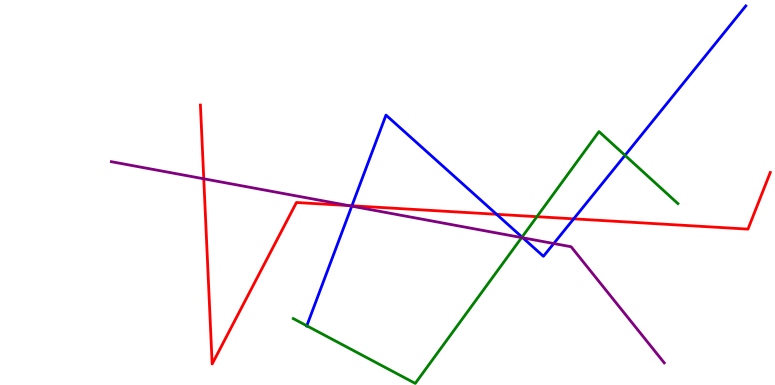[{'lines': ['blue', 'red'], 'intersections': [{'x': 4.54, 'y': 4.66}, {'x': 6.41, 'y': 4.43}, {'x': 7.4, 'y': 4.32}]}, {'lines': ['green', 'red'], 'intersections': [{'x': 6.93, 'y': 4.37}]}, {'lines': ['purple', 'red'], 'intersections': [{'x': 2.63, 'y': 5.36}, {'x': 4.5, 'y': 4.66}]}, {'lines': ['blue', 'green'], 'intersections': [{'x': 3.96, 'y': 1.54}, {'x': 6.74, 'y': 3.84}, {'x': 8.06, 'y': 5.96}]}, {'lines': ['blue', 'purple'], 'intersections': [{'x': 4.54, 'y': 4.65}, {'x': 6.75, 'y': 3.82}, {'x': 7.15, 'y': 3.67}]}, {'lines': ['green', 'purple'], 'intersections': [{'x': 6.73, 'y': 3.83}]}]